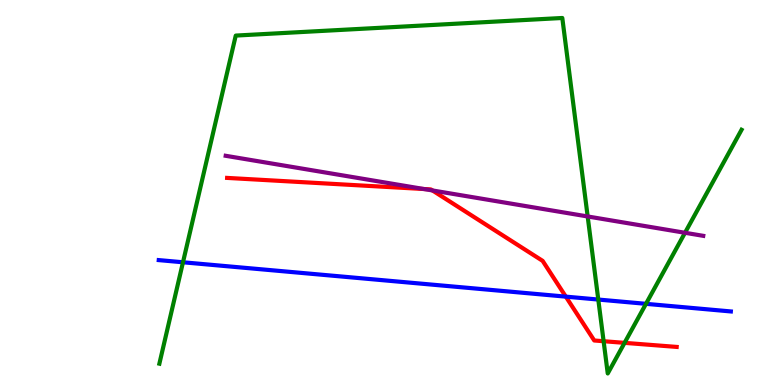[{'lines': ['blue', 'red'], 'intersections': [{'x': 7.3, 'y': 2.3}]}, {'lines': ['green', 'red'], 'intersections': [{'x': 7.79, 'y': 1.14}, {'x': 8.06, 'y': 1.09}]}, {'lines': ['purple', 'red'], 'intersections': [{'x': 5.47, 'y': 5.09}, {'x': 5.58, 'y': 5.05}]}, {'lines': ['blue', 'green'], 'intersections': [{'x': 2.36, 'y': 3.19}, {'x': 7.72, 'y': 2.22}, {'x': 8.34, 'y': 2.11}]}, {'lines': ['blue', 'purple'], 'intersections': []}, {'lines': ['green', 'purple'], 'intersections': [{'x': 7.58, 'y': 4.38}, {'x': 8.84, 'y': 3.95}]}]